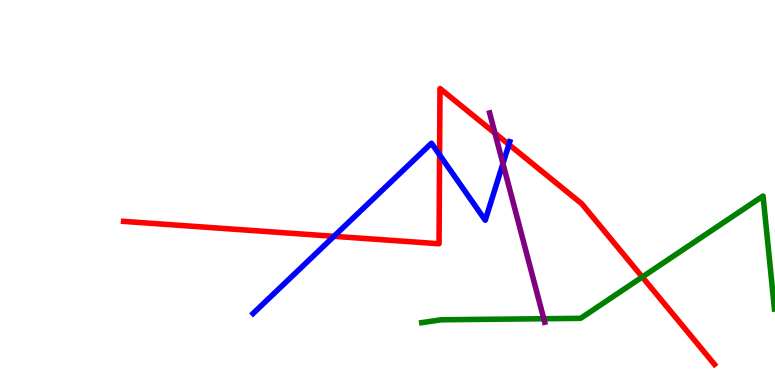[{'lines': ['blue', 'red'], 'intersections': [{'x': 4.31, 'y': 3.86}, {'x': 5.67, 'y': 5.98}, {'x': 6.57, 'y': 6.25}]}, {'lines': ['green', 'red'], 'intersections': [{'x': 8.29, 'y': 2.81}]}, {'lines': ['purple', 'red'], 'intersections': [{'x': 6.39, 'y': 6.54}]}, {'lines': ['blue', 'green'], 'intersections': []}, {'lines': ['blue', 'purple'], 'intersections': [{'x': 6.49, 'y': 5.75}]}, {'lines': ['green', 'purple'], 'intersections': [{'x': 7.02, 'y': 1.72}]}]